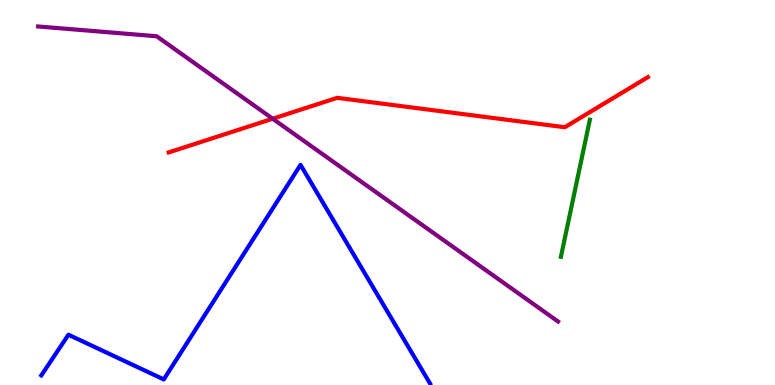[{'lines': ['blue', 'red'], 'intersections': []}, {'lines': ['green', 'red'], 'intersections': []}, {'lines': ['purple', 'red'], 'intersections': [{'x': 3.52, 'y': 6.92}]}, {'lines': ['blue', 'green'], 'intersections': []}, {'lines': ['blue', 'purple'], 'intersections': []}, {'lines': ['green', 'purple'], 'intersections': []}]